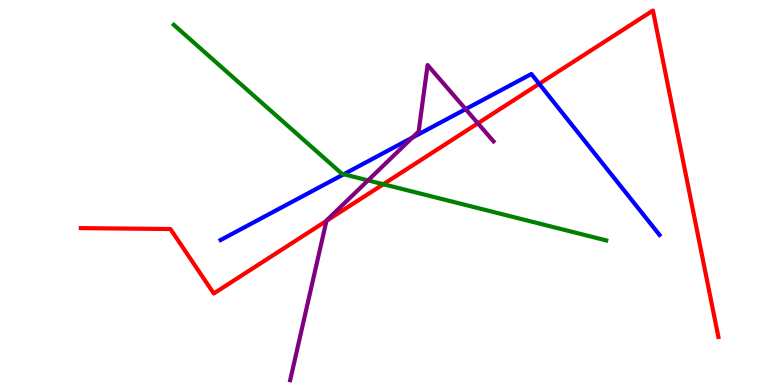[{'lines': ['blue', 'red'], 'intersections': [{'x': 6.96, 'y': 7.82}]}, {'lines': ['green', 'red'], 'intersections': [{'x': 4.95, 'y': 5.21}]}, {'lines': ['purple', 'red'], 'intersections': [{'x': 4.21, 'y': 4.26}, {'x': 6.17, 'y': 6.8}]}, {'lines': ['blue', 'green'], 'intersections': [{'x': 4.44, 'y': 5.47}]}, {'lines': ['blue', 'purple'], 'intersections': [{'x': 5.32, 'y': 6.43}, {'x': 6.01, 'y': 7.17}]}, {'lines': ['green', 'purple'], 'intersections': [{'x': 4.75, 'y': 5.31}]}]